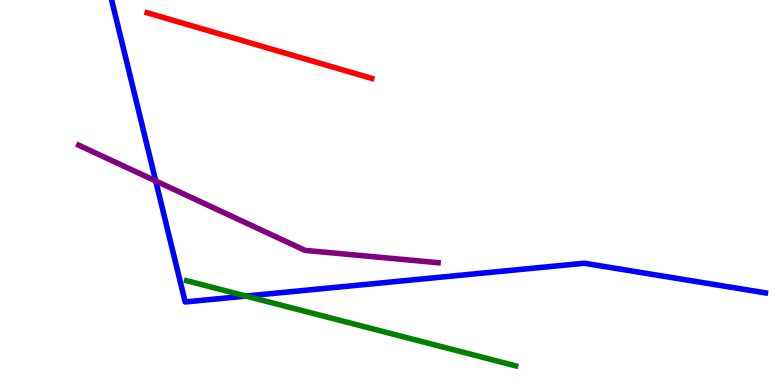[{'lines': ['blue', 'red'], 'intersections': []}, {'lines': ['green', 'red'], 'intersections': []}, {'lines': ['purple', 'red'], 'intersections': []}, {'lines': ['blue', 'green'], 'intersections': [{'x': 3.17, 'y': 2.31}]}, {'lines': ['blue', 'purple'], 'intersections': [{'x': 2.01, 'y': 5.3}]}, {'lines': ['green', 'purple'], 'intersections': []}]